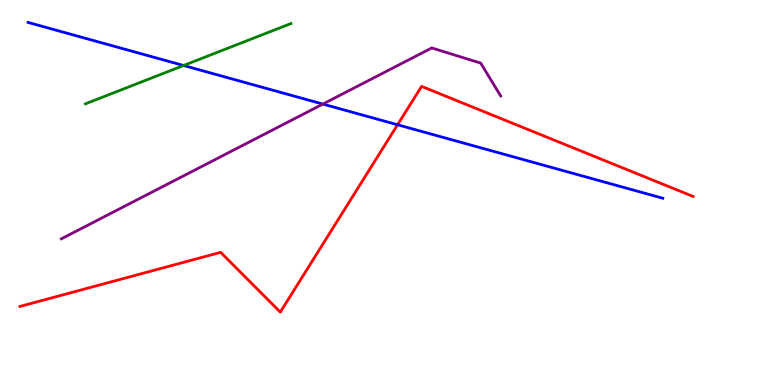[{'lines': ['blue', 'red'], 'intersections': [{'x': 5.13, 'y': 6.76}]}, {'lines': ['green', 'red'], 'intersections': []}, {'lines': ['purple', 'red'], 'intersections': []}, {'lines': ['blue', 'green'], 'intersections': [{'x': 2.37, 'y': 8.3}]}, {'lines': ['blue', 'purple'], 'intersections': [{'x': 4.17, 'y': 7.3}]}, {'lines': ['green', 'purple'], 'intersections': []}]